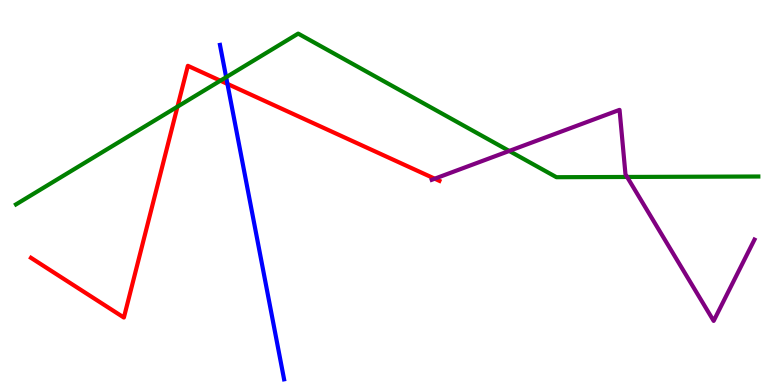[{'lines': ['blue', 'red'], 'intersections': [{'x': 2.93, 'y': 7.82}]}, {'lines': ['green', 'red'], 'intersections': [{'x': 2.29, 'y': 7.23}, {'x': 2.84, 'y': 7.9}]}, {'lines': ['purple', 'red'], 'intersections': [{'x': 5.61, 'y': 5.36}]}, {'lines': ['blue', 'green'], 'intersections': [{'x': 2.92, 'y': 7.99}]}, {'lines': ['blue', 'purple'], 'intersections': []}, {'lines': ['green', 'purple'], 'intersections': [{'x': 6.57, 'y': 6.08}, {'x': 8.09, 'y': 5.4}]}]